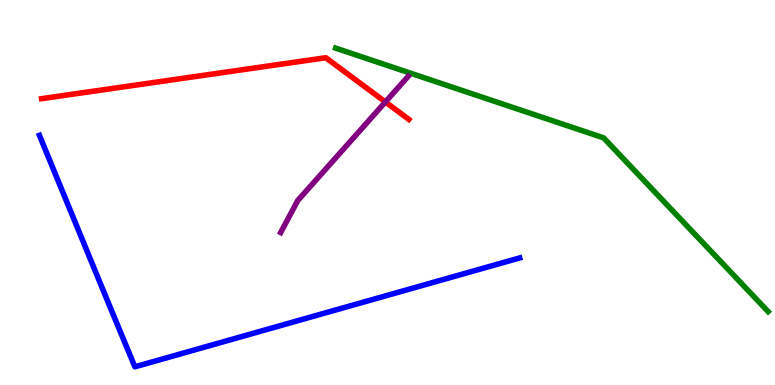[{'lines': ['blue', 'red'], 'intersections': []}, {'lines': ['green', 'red'], 'intersections': []}, {'lines': ['purple', 'red'], 'intersections': [{'x': 4.97, 'y': 7.35}]}, {'lines': ['blue', 'green'], 'intersections': []}, {'lines': ['blue', 'purple'], 'intersections': []}, {'lines': ['green', 'purple'], 'intersections': []}]